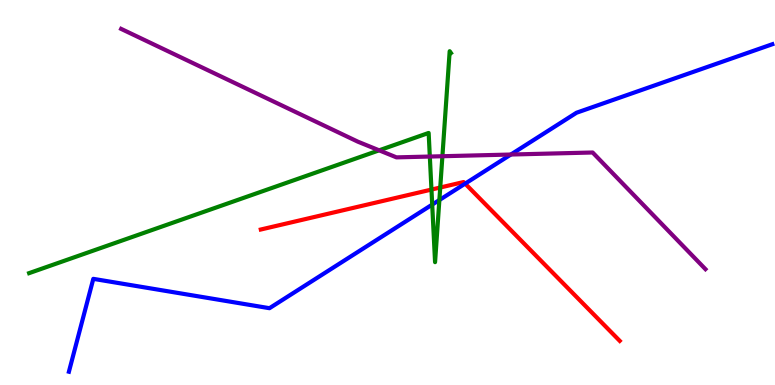[{'lines': ['blue', 'red'], 'intersections': [{'x': 6.0, 'y': 5.23}]}, {'lines': ['green', 'red'], 'intersections': [{'x': 5.57, 'y': 5.08}, {'x': 5.68, 'y': 5.13}]}, {'lines': ['purple', 'red'], 'intersections': []}, {'lines': ['blue', 'green'], 'intersections': [{'x': 5.58, 'y': 4.69}, {'x': 5.67, 'y': 4.8}]}, {'lines': ['blue', 'purple'], 'intersections': [{'x': 6.59, 'y': 5.99}]}, {'lines': ['green', 'purple'], 'intersections': [{'x': 4.89, 'y': 6.1}, {'x': 5.55, 'y': 5.93}, {'x': 5.71, 'y': 5.94}]}]